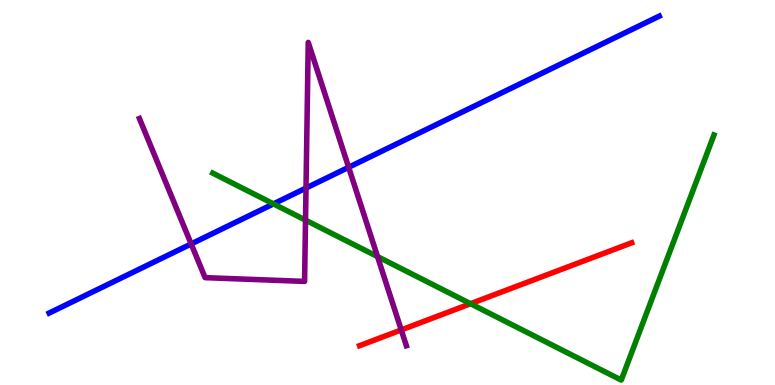[{'lines': ['blue', 'red'], 'intersections': []}, {'lines': ['green', 'red'], 'intersections': [{'x': 6.07, 'y': 2.11}]}, {'lines': ['purple', 'red'], 'intersections': [{'x': 5.18, 'y': 1.43}]}, {'lines': ['blue', 'green'], 'intersections': [{'x': 3.53, 'y': 4.7}]}, {'lines': ['blue', 'purple'], 'intersections': [{'x': 2.47, 'y': 3.66}, {'x': 3.95, 'y': 5.12}, {'x': 4.5, 'y': 5.65}]}, {'lines': ['green', 'purple'], 'intersections': [{'x': 3.94, 'y': 4.28}, {'x': 4.87, 'y': 3.34}]}]